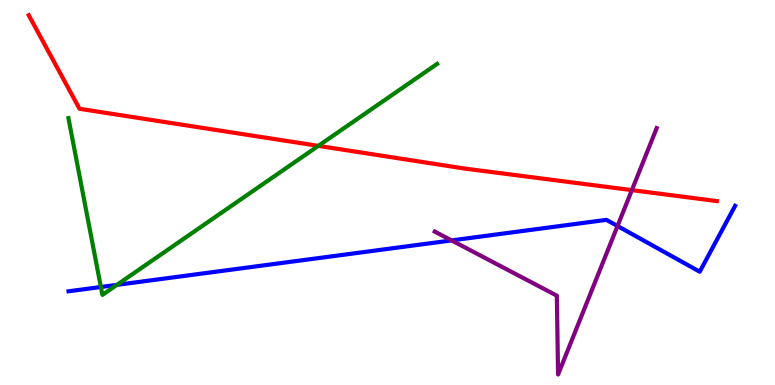[{'lines': ['blue', 'red'], 'intersections': []}, {'lines': ['green', 'red'], 'intersections': [{'x': 4.11, 'y': 6.21}]}, {'lines': ['purple', 'red'], 'intersections': [{'x': 8.15, 'y': 5.06}]}, {'lines': ['blue', 'green'], 'intersections': [{'x': 1.3, 'y': 2.55}, {'x': 1.51, 'y': 2.6}]}, {'lines': ['blue', 'purple'], 'intersections': [{'x': 5.83, 'y': 3.76}, {'x': 7.97, 'y': 4.13}]}, {'lines': ['green', 'purple'], 'intersections': []}]